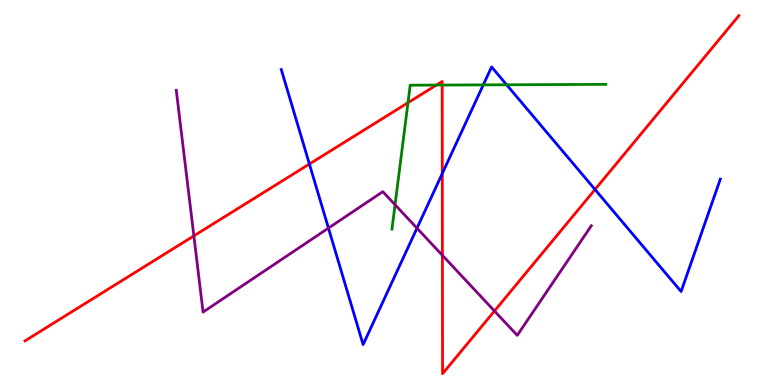[{'lines': ['blue', 'red'], 'intersections': [{'x': 3.99, 'y': 5.74}, {'x': 5.71, 'y': 5.49}, {'x': 7.68, 'y': 5.08}]}, {'lines': ['green', 'red'], 'intersections': [{'x': 5.26, 'y': 7.33}, {'x': 5.63, 'y': 7.79}, {'x': 5.71, 'y': 7.79}]}, {'lines': ['purple', 'red'], 'intersections': [{'x': 2.5, 'y': 3.87}, {'x': 5.71, 'y': 3.37}, {'x': 6.38, 'y': 1.92}]}, {'lines': ['blue', 'green'], 'intersections': [{'x': 6.24, 'y': 7.8}, {'x': 6.54, 'y': 7.8}]}, {'lines': ['blue', 'purple'], 'intersections': [{'x': 4.24, 'y': 4.08}, {'x': 5.38, 'y': 4.07}]}, {'lines': ['green', 'purple'], 'intersections': [{'x': 5.1, 'y': 4.68}]}]